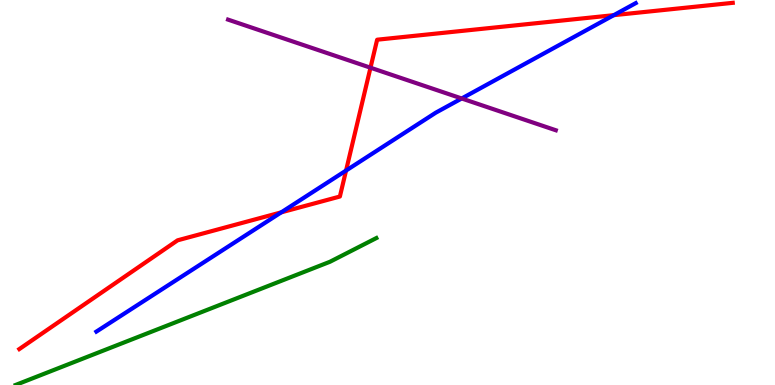[{'lines': ['blue', 'red'], 'intersections': [{'x': 3.63, 'y': 4.48}, {'x': 4.47, 'y': 5.57}, {'x': 7.92, 'y': 9.61}]}, {'lines': ['green', 'red'], 'intersections': []}, {'lines': ['purple', 'red'], 'intersections': [{'x': 4.78, 'y': 8.24}]}, {'lines': ['blue', 'green'], 'intersections': []}, {'lines': ['blue', 'purple'], 'intersections': [{'x': 5.96, 'y': 7.44}]}, {'lines': ['green', 'purple'], 'intersections': []}]